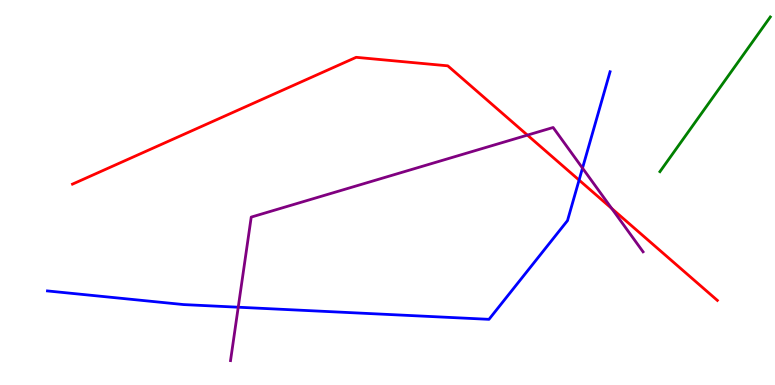[{'lines': ['blue', 'red'], 'intersections': [{'x': 7.47, 'y': 5.32}]}, {'lines': ['green', 'red'], 'intersections': []}, {'lines': ['purple', 'red'], 'intersections': [{'x': 6.81, 'y': 6.49}, {'x': 7.89, 'y': 4.59}]}, {'lines': ['blue', 'green'], 'intersections': []}, {'lines': ['blue', 'purple'], 'intersections': [{'x': 3.07, 'y': 2.02}, {'x': 7.52, 'y': 5.63}]}, {'lines': ['green', 'purple'], 'intersections': []}]